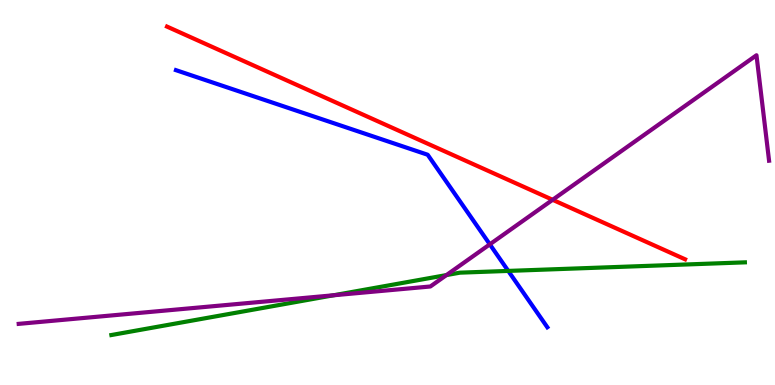[{'lines': ['blue', 'red'], 'intersections': []}, {'lines': ['green', 'red'], 'intersections': []}, {'lines': ['purple', 'red'], 'intersections': [{'x': 7.13, 'y': 4.81}]}, {'lines': ['blue', 'green'], 'intersections': [{'x': 6.56, 'y': 2.96}]}, {'lines': ['blue', 'purple'], 'intersections': [{'x': 6.32, 'y': 3.65}]}, {'lines': ['green', 'purple'], 'intersections': [{'x': 4.3, 'y': 2.33}, {'x': 5.76, 'y': 2.86}]}]